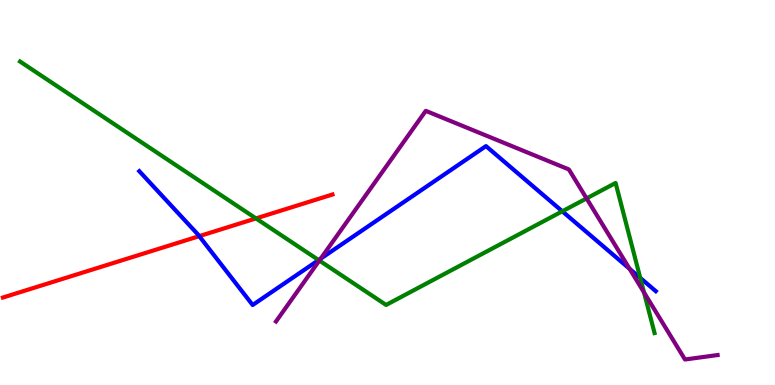[{'lines': ['blue', 'red'], 'intersections': [{'x': 2.57, 'y': 3.87}]}, {'lines': ['green', 'red'], 'intersections': [{'x': 3.3, 'y': 4.33}]}, {'lines': ['purple', 'red'], 'intersections': []}, {'lines': ['blue', 'green'], 'intersections': [{'x': 4.11, 'y': 3.24}, {'x': 7.26, 'y': 4.51}, {'x': 8.26, 'y': 2.78}]}, {'lines': ['blue', 'purple'], 'intersections': [{'x': 4.14, 'y': 3.28}, {'x': 8.12, 'y': 3.02}]}, {'lines': ['green', 'purple'], 'intersections': [{'x': 4.12, 'y': 3.23}, {'x': 7.57, 'y': 4.85}, {'x': 8.31, 'y': 2.4}]}]